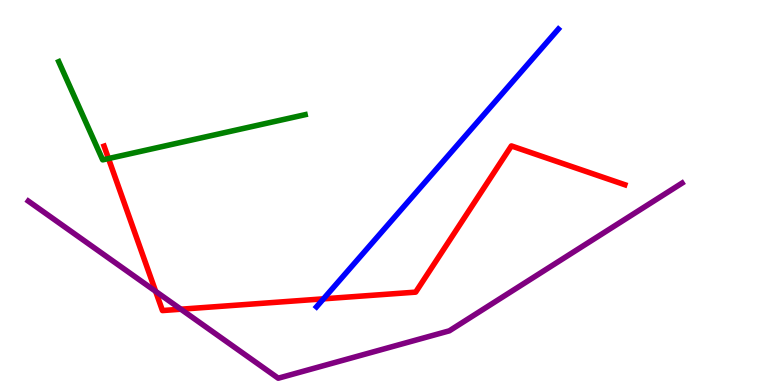[{'lines': ['blue', 'red'], 'intersections': [{'x': 4.17, 'y': 2.24}]}, {'lines': ['green', 'red'], 'intersections': [{'x': 1.4, 'y': 5.88}]}, {'lines': ['purple', 'red'], 'intersections': [{'x': 2.01, 'y': 2.43}, {'x': 2.33, 'y': 1.97}]}, {'lines': ['blue', 'green'], 'intersections': []}, {'lines': ['blue', 'purple'], 'intersections': []}, {'lines': ['green', 'purple'], 'intersections': []}]